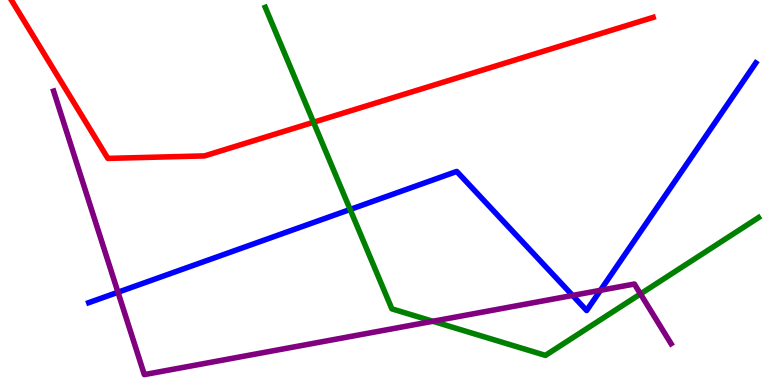[{'lines': ['blue', 'red'], 'intersections': []}, {'lines': ['green', 'red'], 'intersections': [{'x': 4.05, 'y': 6.82}]}, {'lines': ['purple', 'red'], 'intersections': []}, {'lines': ['blue', 'green'], 'intersections': [{'x': 4.52, 'y': 4.56}]}, {'lines': ['blue', 'purple'], 'intersections': [{'x': 1.52, 'y': 2.41}, {'x': 7.39, 'y': 2.33}, {'x': 7.75, 'y': 2.46}]}, {'lines': ['green', 'purple'], 'intersections': [{'x': 5.59, 'y': 1.66}, {'x': 8.26, 'y': 2.37}]}]